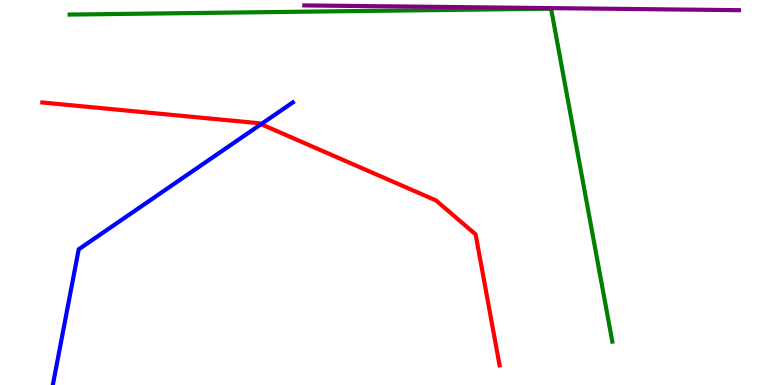[{'lines': ['blue', 'red'], 'intersections': [{'x': 3.37, 'y': 6.77}]}, {'lines': ['green', 'red'], 'intersections': []}, {'lines': ['purple', 'red'], 'intersections': []}, {'lines': ['blue', 'green'], 'intersections': []}, {'lines': ['blue', 'purple'], 'intersections': []}, {'lines': ['green', 'purple'], 'intersections': []}]